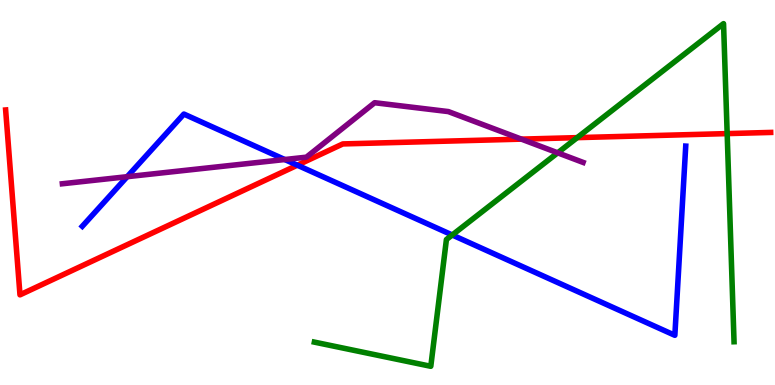[{'lines': ['blue', 'red'], 'intersections': [{'x': 3.84, 'y': 5.71}]}, {'lines': ['green', 'red'], 'intersections': [{'x': 7.45, 'y': 6.43}, {'x': 9.38, 'y': 6.53}]}, {'lines': ['purple', 'red'], 'intersections': [{'x': 6.73, 'y': 6.39}]}, {'lines': ['blue', 'green'], 'intersections': [{'x': 5.84, 'y': 3.9}]}, {'lines': ['blue', 'purple'], 'intersections': [{'x': 1.64, 'y': 5.41}, {'x': 3.67, 'y': 5.86}]}, {'lines': ['green', 'purple'], 'intersections': [{'x': 7.2, 'y': 6.03}]}]